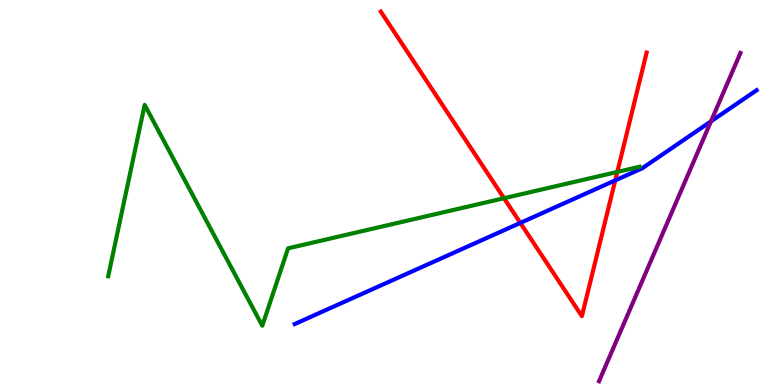[{'lines': ['blue', 'red'], 'intersections': [{'x': 6.71, 'y': 4.21}, {'x': 7.94, 'y': 5.32}]}, {'lines': ['green', 'red'], 'intersections': [{'x': 6.5, 'y': 4.85}, {'x': 7.97, 'y': 5.53}]}, {'lines': ['purple', 'red'], 'intersections': []}, {'lines': ['blue', 'green'], 'intersections': []}, {'lines': ['blue', 'purple'], 'intersections': [{'x': 9.17, 'y': 6.85}]}, {'lines': ['green', 'purple'], 'intersections': []}]